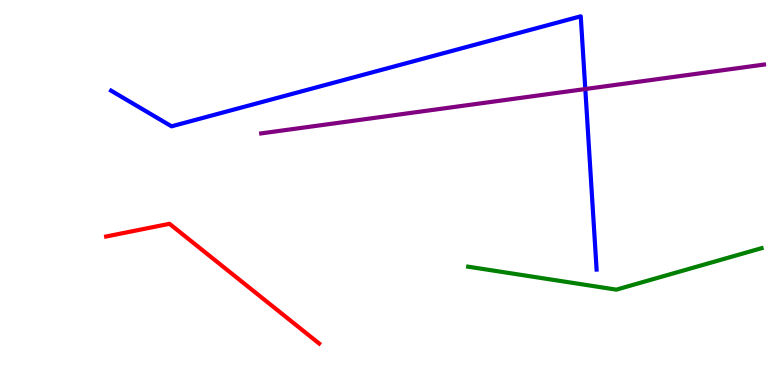[{'lines': ['blue', 'red'], 'intersections': []}, {'lines': ['green', 'red'], 'intersections': []}, {'lines': ['purple', 'red'], 'intersections': []}, {'lines': ['blue', 'green'], 'intersections': []}, {'lines': ['blue', 'purple'], 'intersections': [{'x': 7.55, 'y': 7.69}]}, {'lines': ['green', 'purple'], 'intersections': []}]